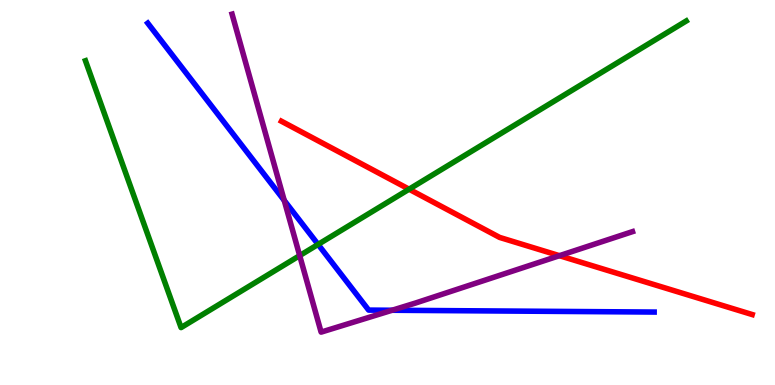[{'lines': ['blue', 'red'], 'intersections': []}, {'lines': ['green', 'red'], 'intersections': [{'x': 5.28, 'y': 5.09}]}, {'lines': ['purple', 'red'], 'intersections': [{'x': 7.22, 'y': 3.36}]}, {'lines': ['blue', 'green'], 'intersections': [{'x': 4.1, 'y': 3.65}]}, {'lines': ['blue', 'purple'], 'intersections': [{'x': 3.67, 'y': 4.79}, {'x': 5.06, 'y': 1.94}]}, {'lines': ['green', 'purple'], 'intersections': [{'x': 3.87, 'y': 3.36}]}]